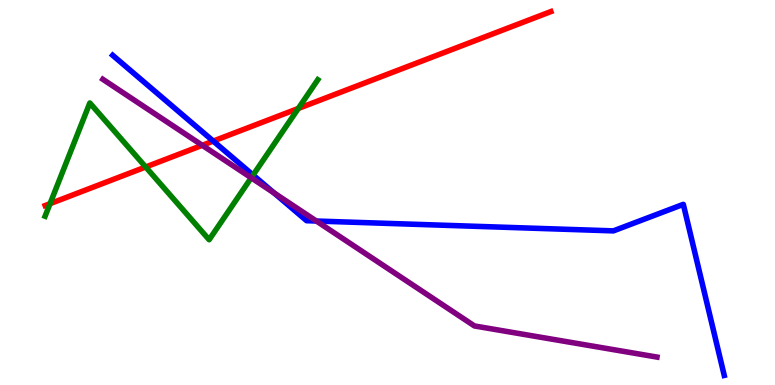[{'lines': ['blue', 'red'], 'intersections': [{'x': 2.75, 'y': 6.34}]}, {'lines': ['green', 'red'], 'intersections': [{'x': 0.646, 'y': 4.71}, {'x': 1.88, 'y': 5.66}, {'x': 3.85, 'y': 7.18}]}, {'lines': ['purple', 'red'], 'intersections': [{'x': 2.61, 'y': 6.23}]}, {'lines': ['blue', 'green'], 'intersections': [{'x': 3.27, 'y': 5.45}]}, {'lines': ['blue', 'purple'], 'intersections': [{'x': 3.54, 'y': 4.99}, {'x': 4.08, 'y': 4.26}]}, {'lines': ['green', 'purple'], 'intersections': [{'x': 3.24, 'y': 5.38}]}]